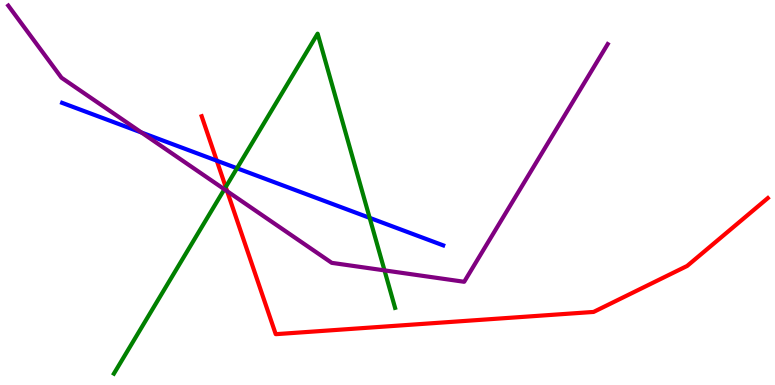[{'lines': ['blue', 'red'], 'intersections': [{'x': 2.8, 'y': 5.83}]}, {'lines': ['green', 'red'], 'intersections': [{'x': 2.91, 'y': 5.14}]}, {'lines': ['purple', 'red'], 'intersections': [{'x': 2.93, 'y': 5.03}]}, {'lines': ['blue', 'green'], 'intersections': [{'x': 3.06, 'y': 5.63}, {'x': 4.77, 'y': 4.34}]}, {'lines': ['blue', 'purple'], 'intersections': [{'x': 1.83, 'y': 6.56}]}, {'lines': ['green', 'purple'], 'intersections': [{'x': 2.9, 'y': 5.08}, {'x': 4.96, 'y': 2.98}]}]